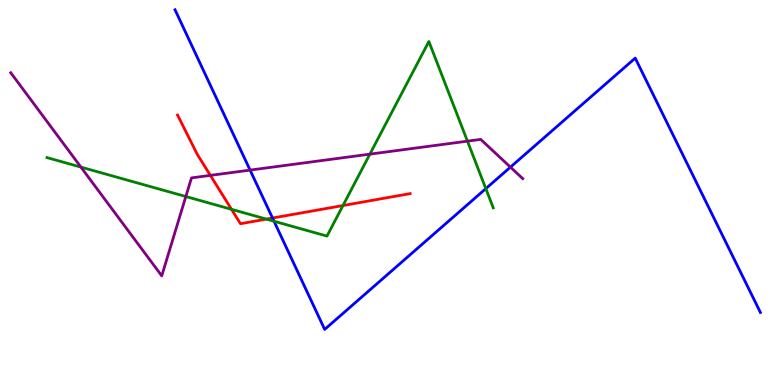[{'lines': ['blue', 'red'], 'intersections': [{'x': 3.52, 'y': 4.34}]}, {'lines': ['green', 'red'], 'intersections': [{'x': 2.99, 'y': 4.56}, {'x': 3.44, 'y': 4.31}, {'x': 4.43, 'y': 4.66}]}, {'lines': ['purple', 'red'], 'intersections': [{'x': 2.71, 'y': 5.44}]}, {'lines': ['blue', 'green'], 'intersections': [{'x': 3.54, 'y': 4.25}, {'x': 6.27, 'y': 5.1}]}, {'lines': ['blue', 'purple'], 'intersections': [{'x': 3.23, 'y': 5.58}, {'x': 6.59, 'y': 5.66}]}, {'lines': ['green', 'purple'], 'intersections': [{'x': 1.04, 'y': 5.66}, {'x': 2.4, 'y': 4.9}, {'x': 4.77, 'y': 6.0}, {'x': 6.03, 'y': 6.33}]}]